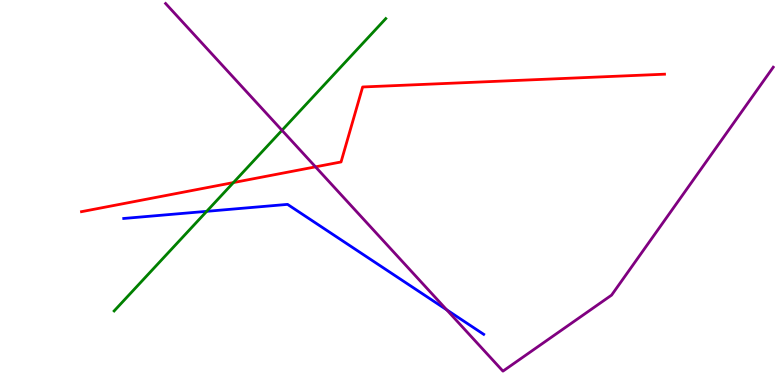[{'lines': ['blue', 'red'], 'intersections': []}, {'lines': ['green', 'red'], 'intersections': [{'x': 3.01, 'y': 5.26}]}, {'lines': ['purple', 'red'], 'intersections': [{'x': 4.07, 'y': 5.67}]}, {'lines': ['blue', 'green'], 'intersections': [{'x': 2.67, 'y': 4.51}]}, {'lines': ['blue', 'purple'], 'intersections': [{'x': 5.76, 'y': 1.95}]}, {'lines': ['green', 'purple'], 'intersections': [{'x': 3.64, 'y': 6.61}]}]